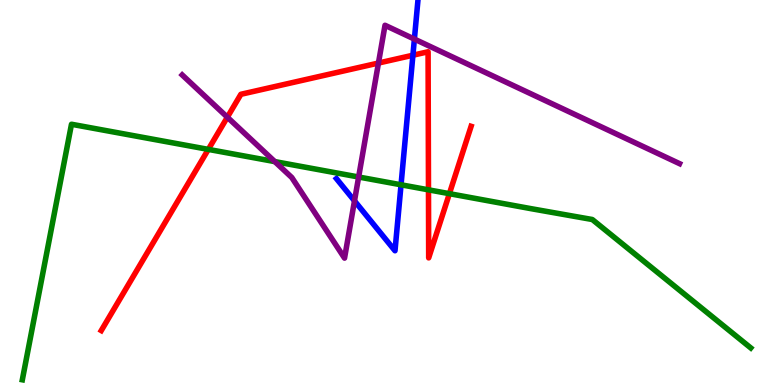[{'lines': ['blue', 'red'], 'intersections': [{'x': 5.33, 'y': 8.57}]}, {'lines': ['green', 'red'], 'intersections': [{'x': 2.69, 'y': 6.12}, {'x': 5.53, 'y': 5.07}, {'x': 5.8, 'y': 4.97}]}, {'lines': ['purple', 'red'], 'intersections': [{'x': 2.93, 'y': 6.96}, {'x': 4.88, 'y': 8.36}]}, {'lines': ['blue', 'green'], 'intersections': [{'x': 5.17, 'y': 5.2}]}, {'lines': ['blue', 'purple'], 'intersections': [{'x': 4.57, 'y': 4.78}, {'x': 5.35, 'y': 8.98}]}, {'lines': ['green', 'purple'], 'intersections': [{'x': 3.55, 'y': 5.8}, {'x': 4.63, 'y': 5.4}]}]